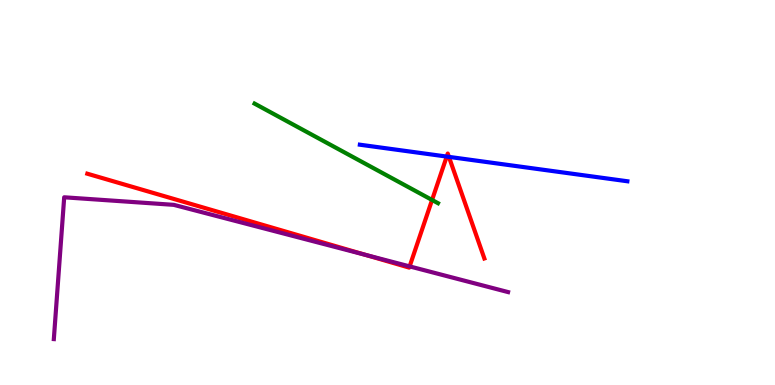[{'lines': ['blue', 'red'], 'intersections': [{'x': 5.76, 'y': 5.93}, {'x': 5.79, 'y': 5.93}]}, {'lines': ['green', 'red'], 'intersections': [{'x': 5.58, 'y': 4.81}]}, {'lines': ['purple', 'red'], 'intersections': [{'x': 4.72, 'y': 3.38}, {'x': 5.29, 'y': 3.08}]}, {'lines': ['blue', 'green'], 'intersections': []}, {'lines': ['blue', 'purple'], 'intersections': []}, {'lines': ['green', 'purple'], 'intersections': []}]